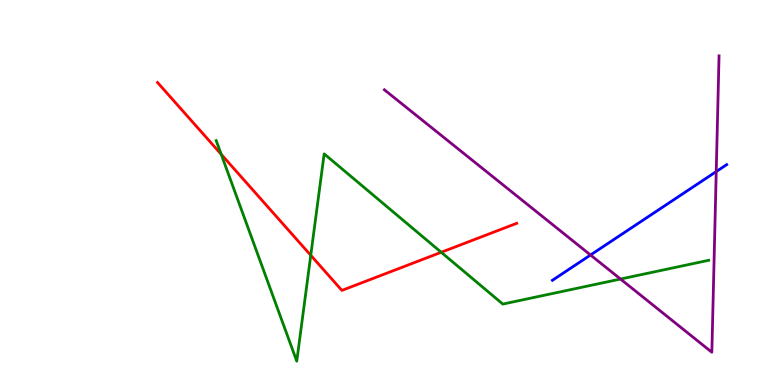[{'lines': ['blue', 'red'], 'intersections': []}, {'lines': ['green', 'red'], 'intersections': [{'x': 2.85, 'y': 5.99}, {'x': 4.01, 'y': 3.37}, {'x': 5.69, 'y': 3.45}]}, {'lines': ['purple', 'red'], 'intersections': []}, {'lines': ['blue', 'green'], 'intersections': []}, {'lines': ['blue', 'purple'], 'intersections': [{'x': 7.62, 'y': 3.38}, {'x': 9.24, 'y': 5.54}]}, {'lines': ['green', 'purple'], 'intersections': [{'x': 8.01, 'y': 2.75}]}]